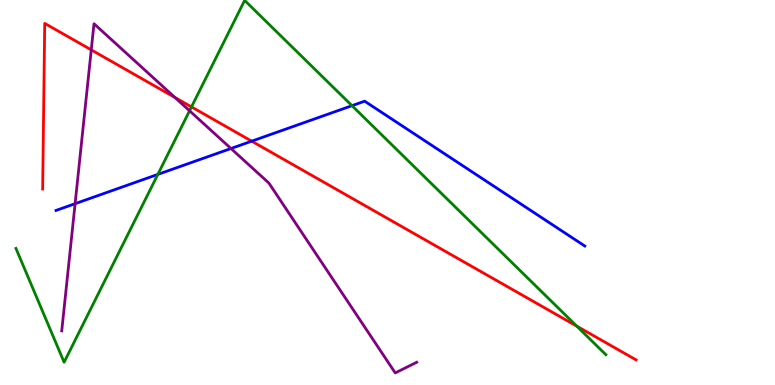[{'lines': ['blue', 'red'], 'intersections': [{'x': 3.25, 'y': 6.33}]}, {'lines': ['green', 'red'], 'intersections': [{'x': 2.47, 'y': 7.22}, {'x': 7.44, 'y': 1.53}]}, {'lines': ['purple', 'red'], 'intersections': [{'x': 1.18, 'y': 8.7}, {'x': 2.26, 'y': 7.47}]}, {'lines': ['blue', 'green'], 'intersections': [{'x': 2.04, 'y': 5.47}, {'x': 4.54, 'y': 7.26}]}, {'lines': ['blue', 'purple'], 'intersections': [{'x': 0.969, 'y': 4.71}, {'x': 2.98, 'y': 6.14}]}, {'lines': ['green', 'purple'], 'intersections': [{'x': 2.45, 'y': 7.12}]}]